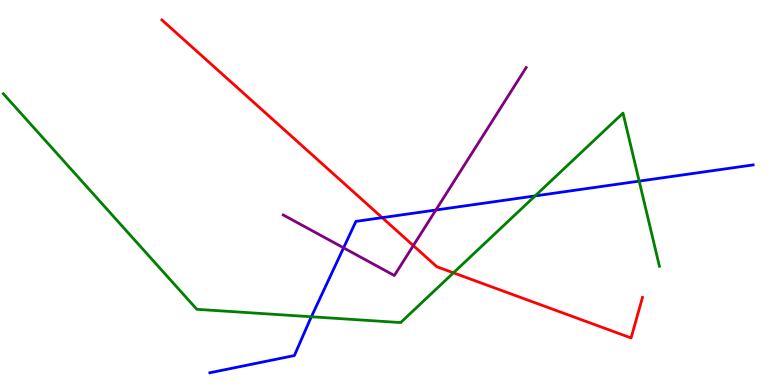[{'lines': ['blue', 'red'], 'intersections': [{'x': 4.93, 'y': 4.35}]}, {'lines': ['green', 'red'], 'intersections': [{'x': 5.85, 'y': 2.91}]}, {'lines': ['purple', 'red'], 'intersections': [{'x': 5.33, 'y': 3.62}]}, {'lines': ['blue', 'green'], 'intersections': [{'x': 4.02, 'y': 1.77}, {'x': 6.9, 'y': 4.91}, {'x': 8.25, 'y': 5.3}]}, {'lines': ['blue', 'purple'], 'intersections': [{'x': 4.43, 'y': 3.56}, {'x': 5.62, 'y': 4.55}]}, {'lines': ['green', 'purple'], 'intersections': []}]